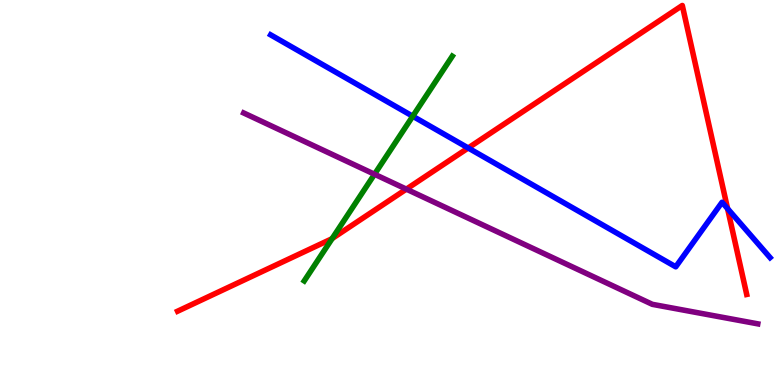[{'lines': ['blue', 'red'], 'intersections': [{'x': 6.04, 'y': 6.16}, {'x': 9.39, 'y': 4.58}]}, {'lines': ['green', 'red'], 'intersections': [{'x': 4.29, 'y': 3.8}]}, {'lines': ['purple', 'red'], 'intersections': [{'x': 5.24, 'y': 5.09}]}, {'lines': ['blue', 'green'], 'intersections': [{'x': 5.33, 'y': 6.98}]}, {'lines': ['blue', 'purple'], 'intersections': []}, {'lines': ['green', 'purple'], 'intersections': [{'x': 4.83, 'y': 5.47}]}]